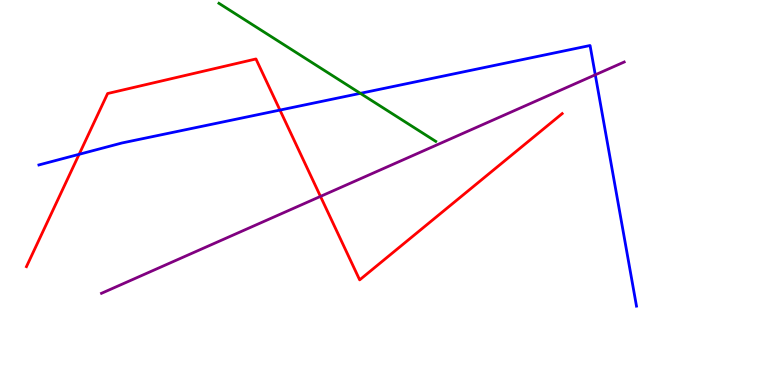[{'lines': ['blue', 'red'], 'intersections': [{'x': 1.02, 'y': 5.99}, {'x': 3.61, 'y': 7.14}]}, {'lines': ['green', 'red'], 'intersections': []}, {'lines': ['purple', 'red'], 'intersections': [{'x': 4.14, 'y': 4.9}]}, {'lines': ['blue', 'green'], 'intersections': [{'x': 4.65, 'y': 7.58}]}, {'lines': ['blue', 'purple'], 'intersections': [{'x': 7.68, 'y': 8.06}]}, {'lines': ['green', 'purple'], 'intersections': []}]